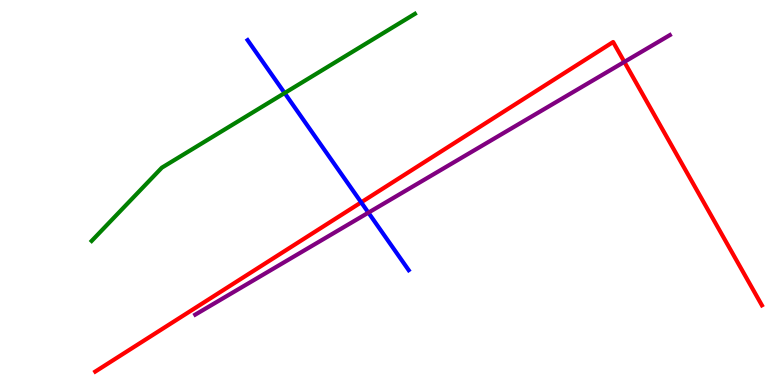[{'lines': ['blue', 'red'], 'intersections': [{'x': 4.66, 'y': 4.74}]}, {'lines': ['green', 'red'], 'intersections': []}, {'lines': ['purple', 'red'], 'intersections': [{'x': 8.06, 'y': 8.39}]}, {'lines': ['blue', 'green'], 'intersections': [{'x': 3.67, 'y': 7.58}]}, {'lines': ['blue', 'purple'], 'intersections': [{'x': 4.75, 'y': 4.48}]}, {'lines': ['green', 'purple'], 'intersections': []}]